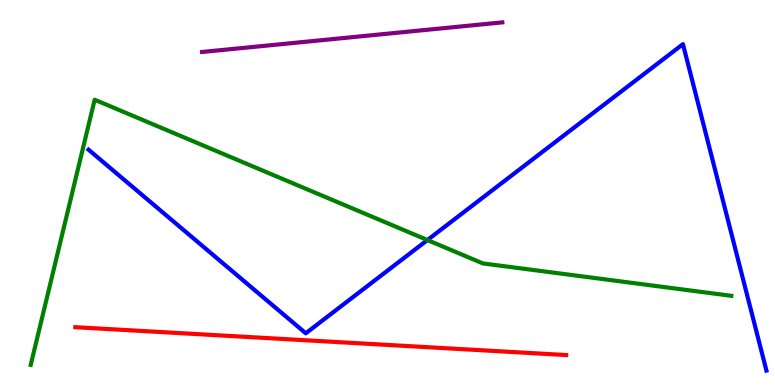[{'lines': ['blue', 'red'], 'intersections': []}, {'lines': ['green', 'red'], 'intersections': []}, {'lines': ['purple', 'red'], 'intersections': []}, {'lines': ['blue', 'green'], 'intersections': [{'x': 5.52, 'y': 3.77}]}, {'lines': ['blue', 'purple'], 'intersections': []}, {'lines': ['green', 'purple'], 'intersections': []}]